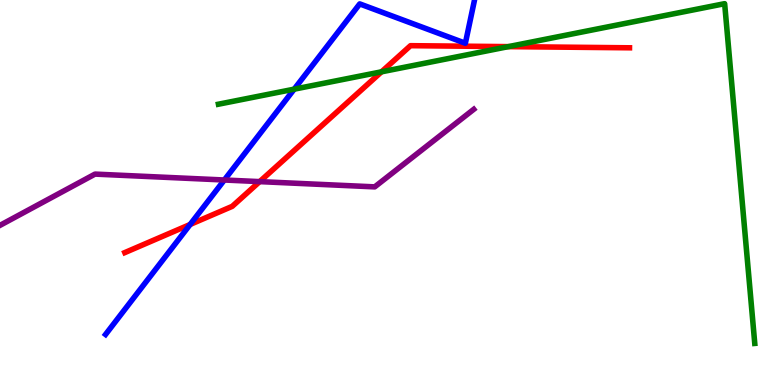[{'lines': ['blue', 'red'], 'intersections': [{'x': 2.45, 'y': 4.17}]}, {'lines': ['green', 'red'], 'intersections': [{'x': 4.92, 'y': 8.13}, {'x': 6.56, 'y': 8.79}]}, {'lines': ['purple', 'red'], 'intersections': [{'x': 3.35, 'y': 5.28}]}, {'lines': ['blue', 'green'], 'intersections': [{'x': 3.8, 'y': 7.68}]}, {'lines': ['blue', 'purple'], 'intersections': [{'x': 2.89, 'y': 5.32}]}, {'lines': ['green', 'purple'], 'intersections': []}]